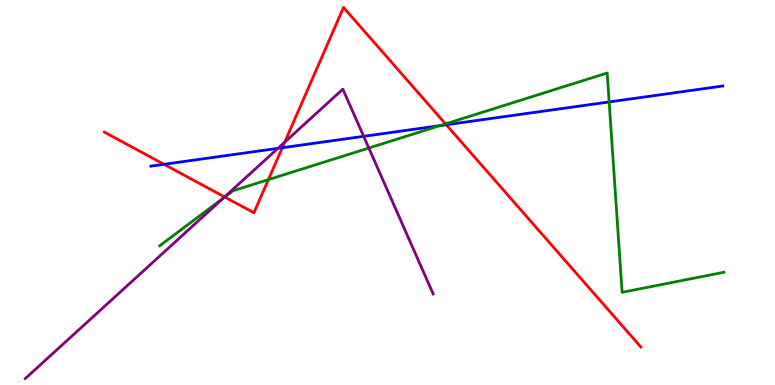[{'lines': ['blue', 'red'], 'intersections': [{'x': 2.12, 'y': 5.73}, {'x': 3.64, 'y': 6.16}, {'x': 5.76, 'y': 6.76}]}, {'lines': ['green', 'red'], 'intersections': [{'x': 2.9, 'y': 4.88}, {'x': 3.46, 'y': 5.33}, {'x': 5.75, 'y': 6.78}]}, {'lines': ['purple', 'red'], 'intersections': [{'x': 2.9, 'y': 4.88}, {'x': 3.67, 'y': 6.31}]}, {'lines': ['blue', 'green'], 'intersections': [{'x': 5.68, 'y': 6.74}, {'x': 7.86, 'y': 7.35}]}, {'lines': ['blue', 'purple'], 'intersections': [{'x': 3.59, 'y': 6.15}, {'x': 4.69, 'y': 6.46}]}, {'lines': ['green', 'purple'], 'intersections': [{'x': 2.88, 'y': 4.86}, {'x': 4.76, 'y': 6.16}]}]